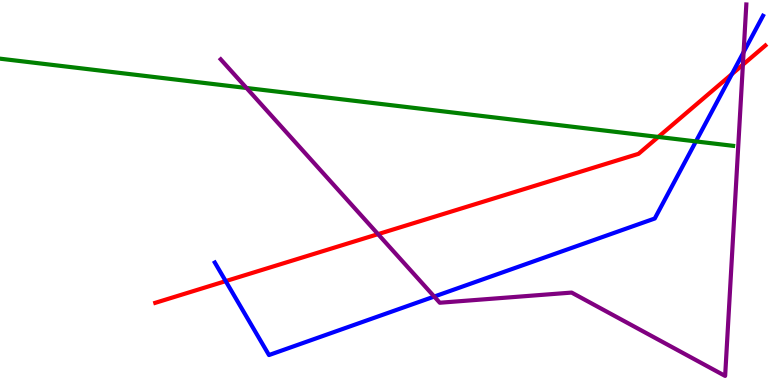[{'lines': ['blue', 'red'], 'intersections': [{'x': 2.91, 'y': 2.7}, {'x': 9.44, 'y': 8.08}]}, {'lines': ['green', 'red'], 'intersections': [{'x': 8.49, 'y': 6.44}]}, {'lines': ['purple', 'red'], 'intersections': [{'x': 4.88, 'y': 3.92}, {'x': 9.59, 'y': 8.32}]}, {'lines': ['blue', 'green'], 'intersections': [{'x': 8.98, 'y': 6.33}]}, {'lines': ['blue', 'purple'], 'intersections': [{'x': 5.6, 'y': 2.3}, {'x': 9.59, 'y': 8.65}]}, {'lines': ['green', 'purple'], 'intersections': [{'x': 3.18, 'y': 7.71}]}]